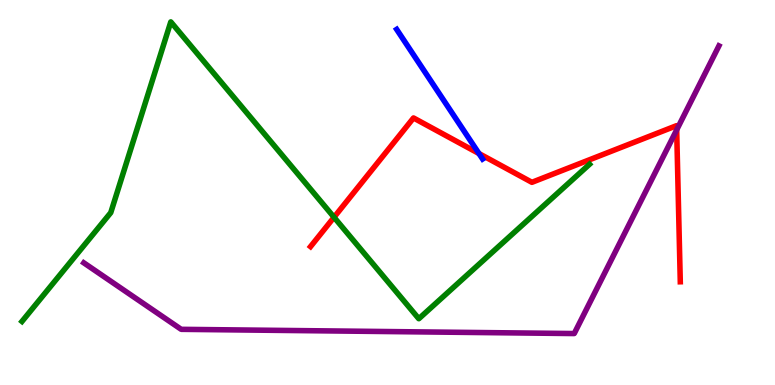[{'lines': ['blue', 'red'], 'intersections': [{'x': 6.18, 'y': 6.01}]}, {'lines': ['green', 'red'], 'intersections': [{'x': 4.31, 'y': 4.36}]}, {'lines': ['purple', 'red'], 'intersections': [{'x': 8.73, 'y': 6.63}]}, {'lines': ['blue', 'green'], 'intersections': []}, {'lines': ['blue', 'purple'], 'intersections': []}, {'lines': ['green', 'purple'], 'intersections': []}]